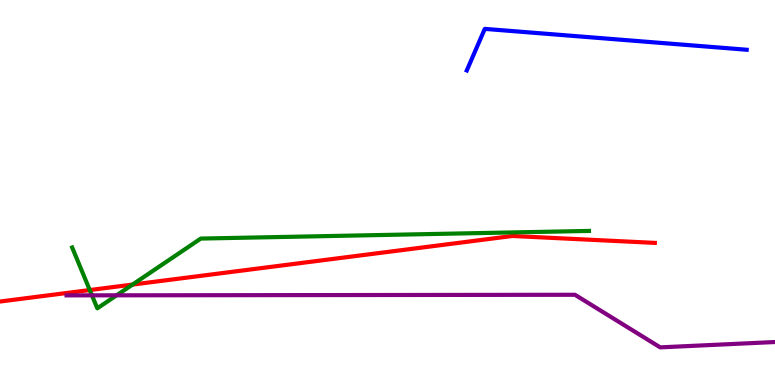[{'lines': ['blue', 'red'], 'intersections': []}, {'lines': ['green', 'red'], 'intersections': [{'x': 1.16, 'y': 2.47}, {'x': 1.71, 'y': 2.61}]}, {'lines': ['purple', 'red'], 'intersections': []}, {'lines': ['blue', 'green'], 'intersections': []}, {'lines': ['blue', 'purple'], 'intersections': []}, {'lines': ['green', 'purple'], 'intersections': [{'x': 1.19, 'y': 2.33}, {'x': 1.5, 'y': 2.33}]}]